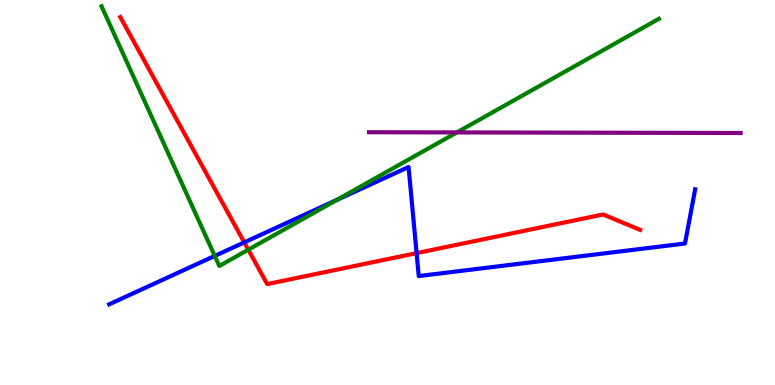[{'lines': ['blue', 'red'], 'intersections': [{'x': 3.15, 'y': 3.7}, {'x': 5.38, 'y': 3.43}]}, {'lines': ['green', 'red'], 'intersections': [{'x': 3.2, 'y': 3.51}]}, {'lines': ['purple', 'red'], 'intersections': []}, {'lines': ['blue', 'green'], 'intersections': [{'x': 2.77, 'y': 3.35}, {'x': 4.34, 'y': 4.81}]}, {'lines': ['blue', 'purple'], 'intersections': []}, {'lines': ['green', 'purple'], 'intersections': [{'x': 5.9, 'y': 6.56}]}]